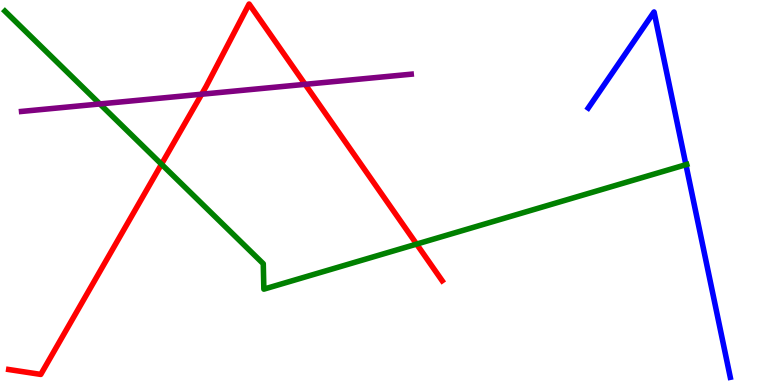[{'lines': ['blue', 'red'], 'intersections': []}, {'lines': ['green', 'red'], 'intersections': [{'x': 2.08, 'y': 5.74}, {'x': 5.38, 'y': 3.66}]}, {'lines': ['purple', 'red'], 'intersections': [{'x': 2.6, 'y': 7.55}, {'x': 3.94, 'y': 7.81}]}, {'lines': ['blue', 'green'], 'intersections': [{'x': 8.85, 'y': 5.72}]}, {'lines': ['blue', 'purple'], 'intersections': []}, {'lines': ['green', 'purple'], 'intersections': [{'x': 1.29, 'y': 7.3}]}]